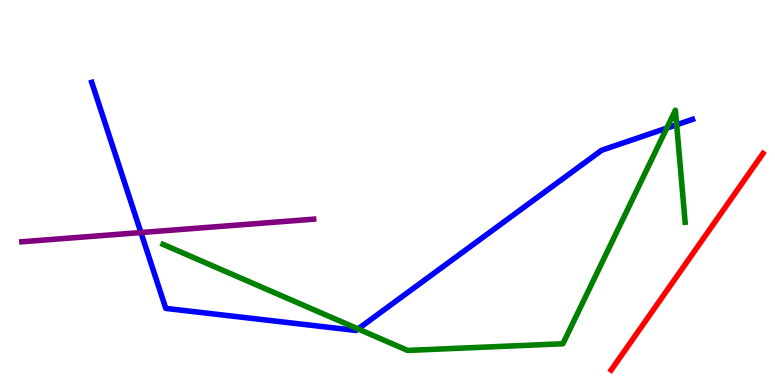[{'lines': ['blue', 'red'], 'intersections': []}, {'lines': ['green', 'red'], 'intersections': []}, {'lines': ['purple', 'red'], 'intersections': []}, {'lines': ['blue', 'green'], 'intersections': [{'x': 4.62, 'y': 1.46}, {'x': 8.6, 'y': 6.67}, {'x': 8.73, 'y': 6.76}]}, {'lines': ['blue', 'purple'], 'intersections': [{'x': 1.82, 'y': 3.96}]}, {'lines': ['green', 'purple'], 'intersections': []}]